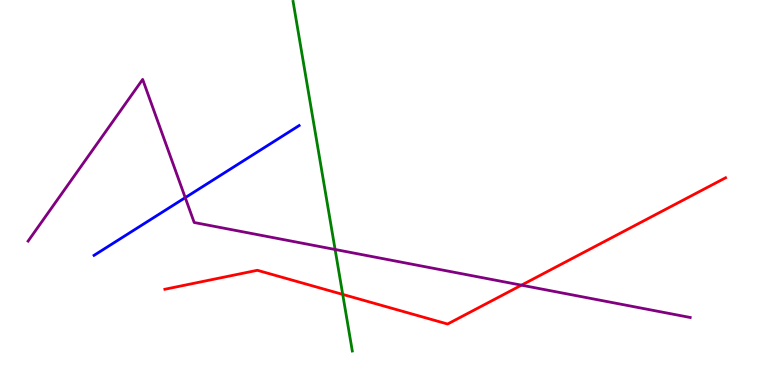[{'lines': ['blue', 'red'], 'intersections': []}, {'lines': ['green', 'red'], 'intersections': [{'x': 4.42, 'y': 2.35}]}, {'lines': ['purple', 'red'], 'intersections': [{'x': 6.73, 'y': 2.59}]}, {'lines': ['blue', 'green'], 'intersections': []}, {'lines': ['blue', 'purple'], 'intersections': [{'x': 2.39, 'y': 4.87}]}, {'lines': ['green', 'purple'], 'intersections': [{'x': 4.32, 'y': 3.52}]}]